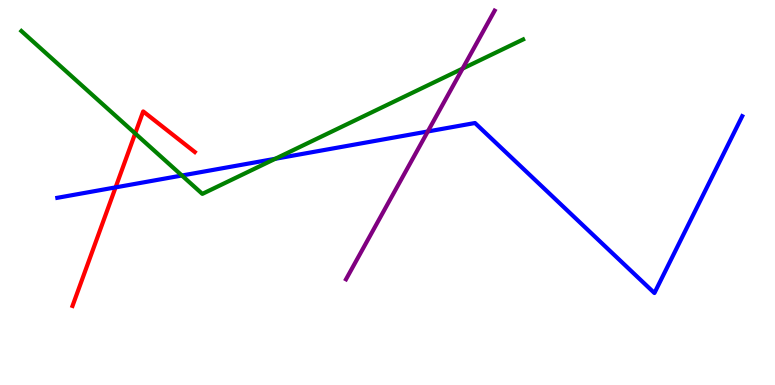[{'lines': ['blue', 'red'], 'intersections': [{'x': 1.49, 'y': 5.13}]}, {'lines': ['green', 'red'], 'intersections': [{'x': 1.74, 'y': 6.53}]}, {'lines': ['purple', 'red'], 'intersections': []}, {'lines': ['blue', 'green'], 'intersections': [{'x': 2.35, 'y': 5.44}, {'x': 3.55, 'y': 5.88}]}, {'lines': ['blue', 'purple'], 'intersections': [{'x': 5.52, 'y': 6.59}]}, {'lines': ['green', 'purple'], 'intersections': [{'x': 5.97, 'y': 8.22}]}]